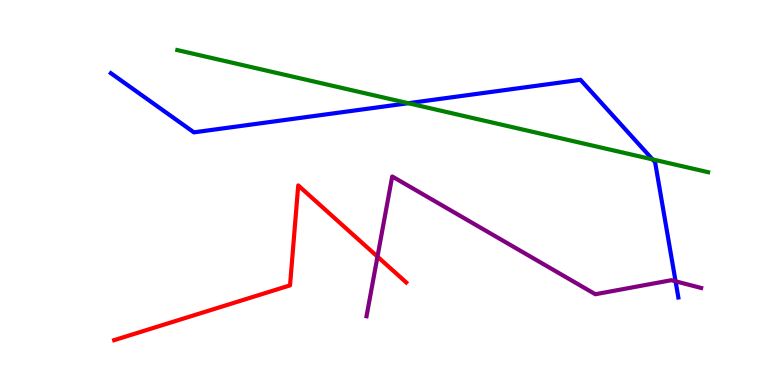[{'lines': ['blue', 'red'], 'intersections': []}, {'lines': ['green', 'red'], 'intersections': []}, {'lines': ['purple', 'red'], 'intersections': [{'x': 4.87, 'y': 3.33}]}, {'lines': ['blue', 'green'], 'intersections': [{'x': 5.27, 'y': 7.32}, {'x': 8.42, 'y': 5.86}]}, {'lines': ['blue', 'purple'], 'intersections': [{'x': 8.72, 'y': 2.69}]}, {'lines': ['green', 'purple'], 'intersections': []}]